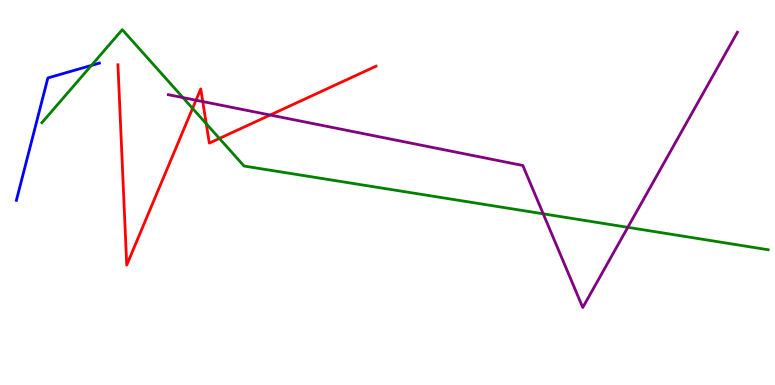[{'lines': ['blue', 'red'], 'intersections': []}, {'lines': ['green', 'red'], 'intersections': [{'x': 2.48, 'y': 7.18}, {'x': 2.66, 'y': 6.79}, {'x': 2.83, 'y': 6.4}]}, {'lines': ['purple', 'red'], 'intersections': [{'x': 2.53, 'y': 7.4}, {'x': 2.62, 'y': 7.36}, {'x': 3.49, 'y': 7.01}]}, {'lines': ['blue', 'green'], 'intersections': [{'x': 1.18, 'y': 8.3}]}, {'lines': ['blue', 'purple'], 'intersections': []}, {'lines': ['green', 'purple'], 'intersections': [{'x': 2.36, 'y': 7.46}, {'x': 7.01, 'y': 4.45}, {'x': 8.1, 'y': 4.1}]}]